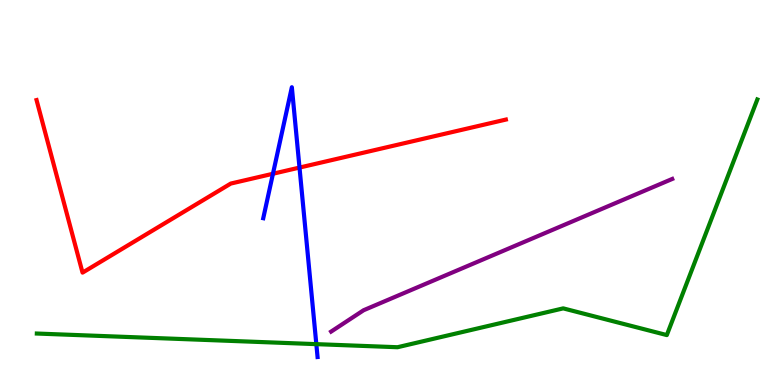[{'lines': ['blue', 'red'], 'intersections': [{'x': 3.52, 'y': 5.49}, {'x': 3.86, 'y': 5.65}]}, {'lines': ['green', 'red'], 'intersections': []}, {'lines': ['purple', 'red'], 'intersections': []}, {'lines': ['blue', 'green'], 'intersections': [{'x': 4.08, 'y': 1.06}]}, {'lines': ['blue', 'purple'], 'intersections': []}, {'lines': ['green', 'purple'], 'intersections': []}]